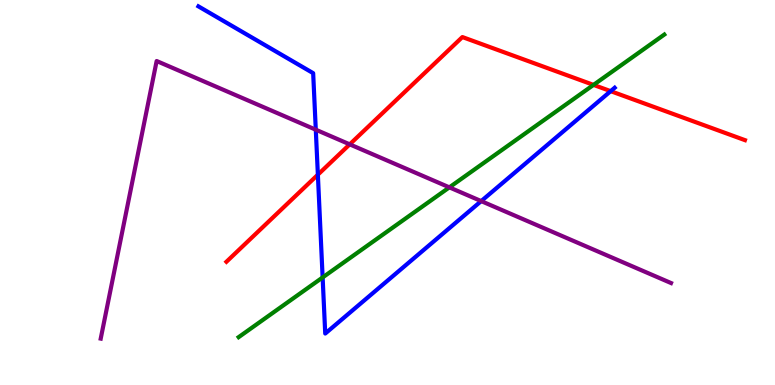[{'lines': ['blue', 'red'], 'intersections': [{'x': 4.1, 'y': 5.46}, {'x': 7.88, 'y': 7.63}]}, {'lines': ['green', 'red'], 'intersections': [{'x': 7.66, 'y': 7.79}]}, {'lines': ['purple', 'red'], 'intersections': [{'x': 4.51, 'y': 6.25}]}, {'lines': ['blue', 'green'], 'intersections': [{'x': 4.16, 'y': 2.79}]}, {'lines': ['blue', 'purple'], 'intersections': [{'x': 4.07, 'y': 6.63}, {'x': 6.21, 'y': 4.78}]}, {'lines': ['green', 'purple'], 'intersections': [{'x': 5.8, 'y': 5.13}]}]